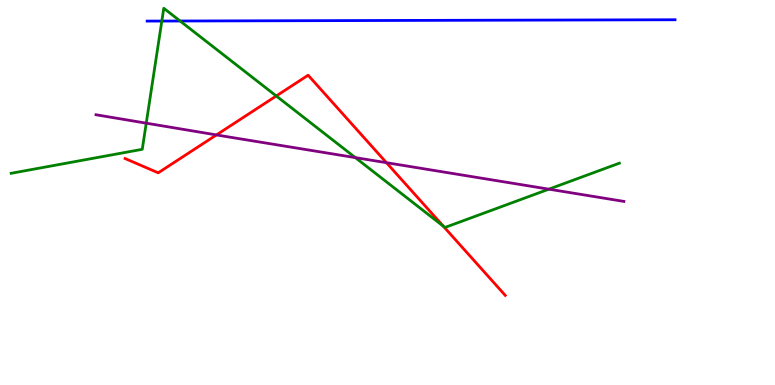[{'lines': ['blue', 'red'], 'intersections': []}, {'lines': ['green', 'red'], 'intersections': [{'x': 3.56, 'y': 7.51}, {'x': 5.72, 'y': 4.13}]}, {'lines': ['purple', 'red'], 'intersections': [{'x': 2.79, 'y': 6.5}, {'x': 4.99, 'y': 5.77}]}, {'lines': ['blue', 'green'], 'intersections': [{'x': 2.09, 'y': 9.45}, {'x': 2.32, 'y': 9.45}]}, {'lines': ['blue', 'purple'], 'intersections': []}, {'lines': ['green', 'purple'], 'intersections': [{'x': 1.89, 'y': 6.8}, {'x': 4.59, 'y': 5.91}, {'x': 7.08, 'y': 5.09}]}]